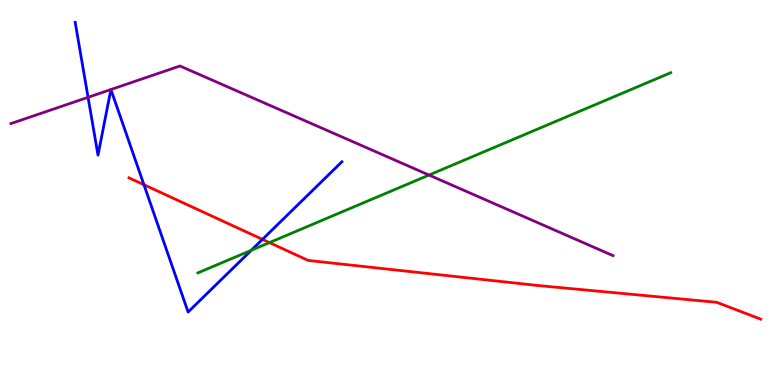[{'lines': ['blue', 'red'], 'intersections': [{'x': 1.86, 'y': 5.2}, {'x': 3.39, 'y': 3.78}]}, {'lines': ['green', 'red'], 'intersections': [{'x': 3.48, 'y': 3.7}]}, {'lines': ['purple', 'red'], 'intersections': []}, {'lines': ['blue', 'green'], 'intersections': [{'x': 3.24, 'y': 3.5}]}, {'lines': ['blue', 'purple'], 'intersections': [{'x': 1.14, 'y': 7.47}, {'x': 1.43, 'y': 7.67}, {'x': 1.43, 'y': 7.67}]}, {'lines': ['green', 'purple'], 'intersections': [{'x': 5.54, 'y': 5.45}]}]